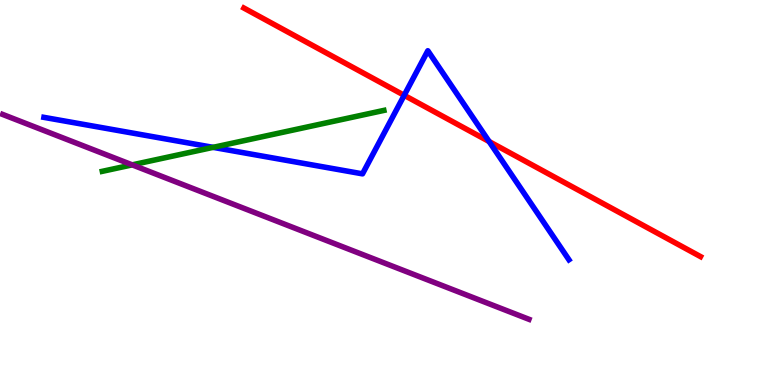[{'lines': ['blue', 'red'], 'intersections': [{'x': 5.22, 'y': 7.52}, {'x': 6.31, 'y': 6.32}]}, {'lines': ['green', 'red'], 'intersections': []}, {'lines': ['purple', 'red'], 'intersections': []}, {'lines': ['blue', 'green'], 'intersections': [{'x': 2.75, 'y': 6.17}]}, {'lines': ['blue', 'purple'], 'intersections': []}, {'lines': ['green', 'purple'], 'intersections': [{'x': 1.71, 'y': 5.72}]}]